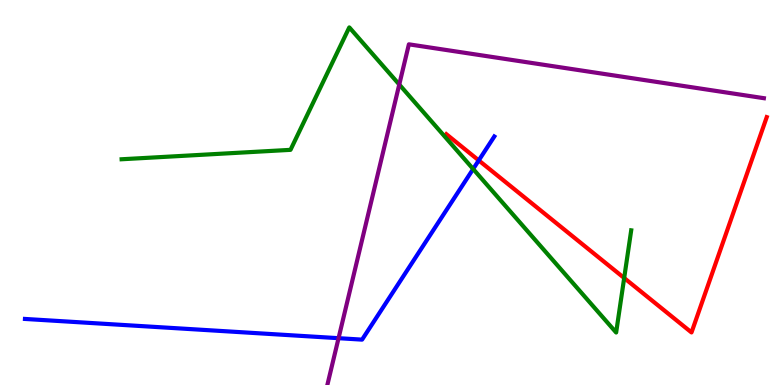[{'lines': ['blue', 'red'], 'intersections': [{'x': 6.18, 'y': 5.83}]}, {'lines': ['green', 'red'], 'intersections': [{'x': 8.05, 'y': 2.78}]}, {'lines': ['purple', 'red'], 'intersections': []}, {'lines': ['blue', 'green'], 'intersections': [{'x': 6.11, 'y': 5.61}]}, {'lines': ['blue', 'purple'], 'intersections': [{'x': 4.37, 'y': 1.22}]}, {'lines': ['green', 'purple'], 'intersections': [{'x': 5.15, 'y': 7.8}]}]